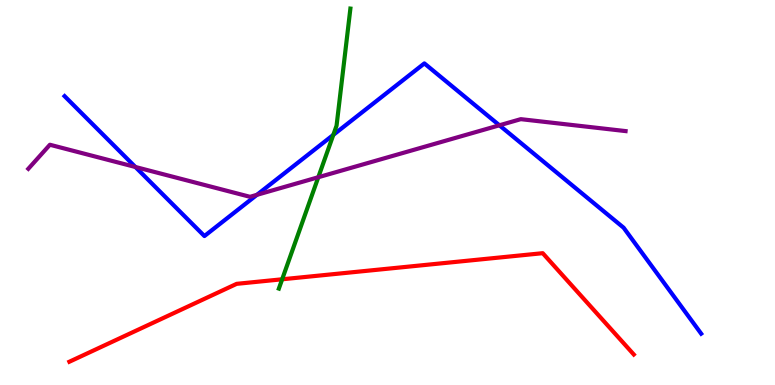[{'lines': ['blue', 'red'], 'intersections': []}, {'lines': ['green', 'red'], 'intersections': [{'x': 3.64, 'y': 2.75}]}, {'lines': ['purple', 'red'], 'intersections': []}, {'lines': ['blue', 'green'], 'intersections': [{'x': 4.3, 'y': 6.5}]}, {'lines': ['blue', 'purple'], 'intersections': [{'x': 1.75, 'y': 5.66}, {'x': 3.32, 'y': 4.94}, {'x': 6.44, 'y': 6.75}]}, {'lines': ['green', 'purple'], 'intersections': [{'x': 4.11, 'y': 5.4}]}]